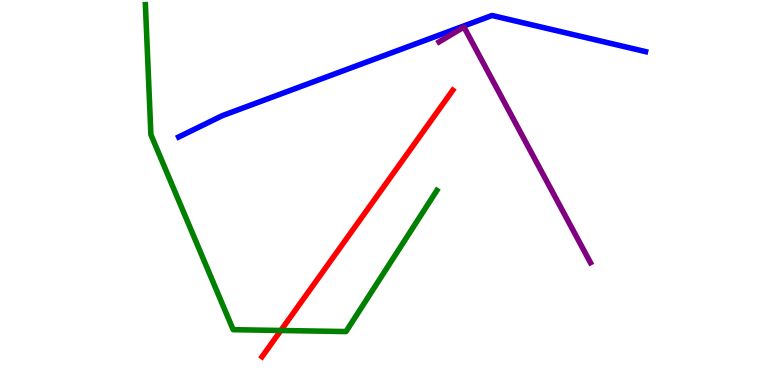[{'lines': ['blue', 'red'], 'intersections': []}, {'lines': ['green', 'red'], 'intersections': [{'x': 3.62, 'y': 1.42}]}, {'lines': ['purple', 'red'], 'intersections': []}, {'lines': ['blue', 'green'], 'intersections': []}, {'lines': ['blue', 'purple'], 'intersections': []}, {'lines': ['green', 'purple'], 'intersections': []}]